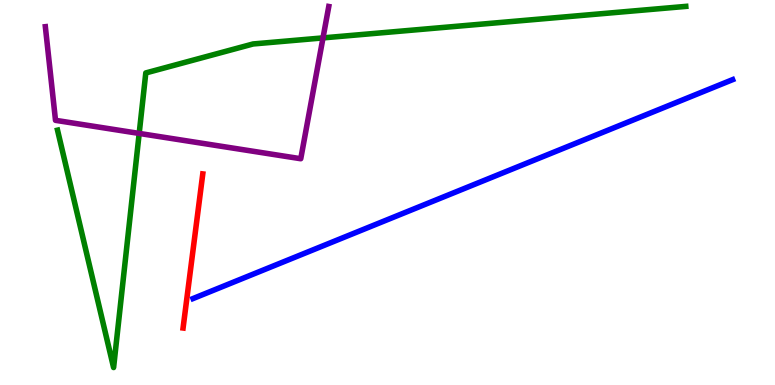[{'lines': ['blue', 'red'], 'intersections': []}, {'lines': ['green', 'red'], 'intersections': []}, {'lines': ['purple', 'red'], 'intersections': []}, {'lines': ['blue', 'green'], 'intersections': []}, {'lines': ['blue', 'purple'], 'intersections': []}, {'lines': ['green', 'purple'], 'intersections': [{'x': 1.8, 'y': 6.53}, {'x': 4.17, 'y': 9.02}]}]